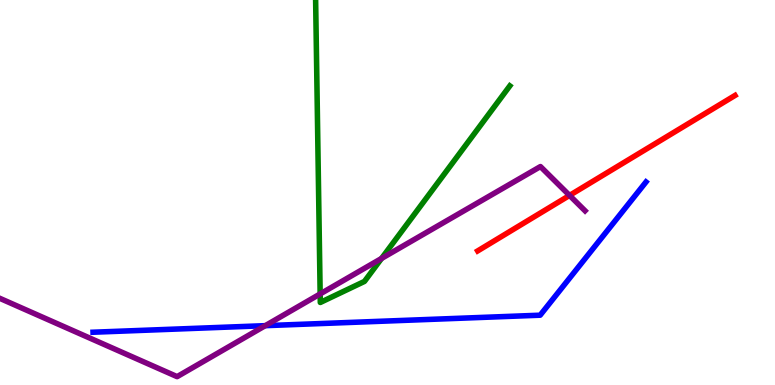[{'lines': ['blue', 'red'], 'intersections': []}, {'lines': ['green', 'red'], 'intersections': []}, {'lines': ['purple', 'red'], 'intersections': [{'x': 7.35, 'y': 4.92}]}, {'lines': ['blue', 'green'], 'intersections': []}, {'lines': ['blue', 'purple'], 'intersections': [{'x': 3.42, 'y': 1.54}]}, {'lines': ['green', 'purple'], 'intersections': [{'x': 4.13, 'y': 2.37}, {'x': 4.92, 'y': 3.29}]}]